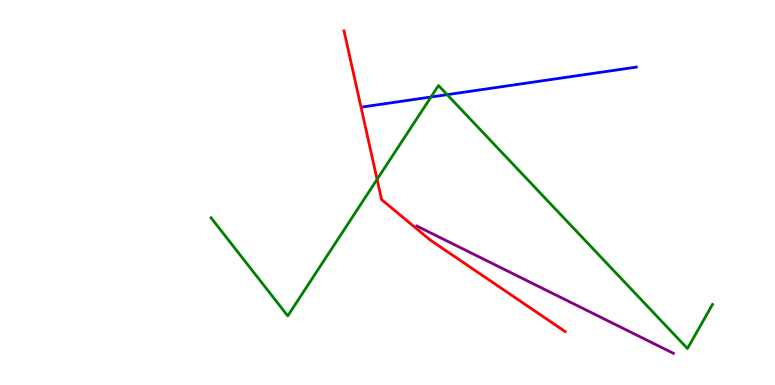[{'lines': ['blue', 'red'], 'intersections': []}, {'lines': ['green', 'red'], 'intersections': [{'x': 4.87, 'y': 5.34}]}, {'lines': ['purple', 'red'], 'intersections': []}, {'lines': ['blue', 'green'], 'intersections': [{'x': 5.56, 'y': 7.48}, {'x': 5.77, 'y': 7.54}]}, {'lines': ['blue', 'purple'], 'intersections': []}, {'lines': ['green', 'purple'], 'intersections': []}]